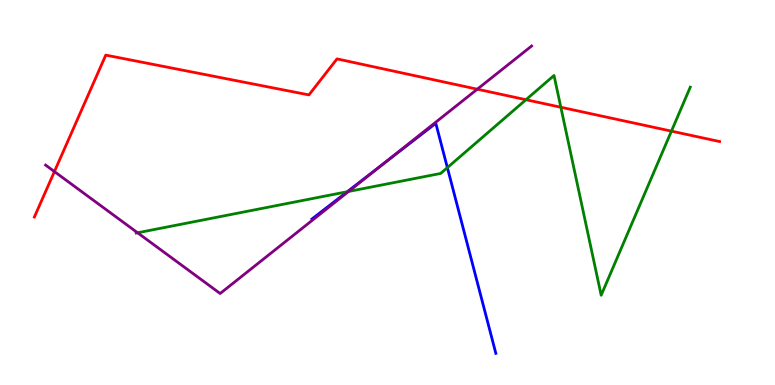[{'lines': ['blue', 'red'], 'intersections': []}, {'lines': ['green', 'red'], 'intersections': [{'x': 6.79, 'y': 7.41}, {'x': 7.24, 'y': 7.21}, {'x': 8.66, 'y': 6.59}]}, {'lines': ['purple', 'red'], 'intersections': [{'x': 0.702, 'y': 5.54}, {'x': 6.16, 'y': 7.68}]}, {'lines': ['blue', 'green'], 'intersections': [{'x': 4.48, 'y': 5.02}, {'x': 5.77, 'y': 5.65}]}, {'lines': ['blue', 'purple'], 'intersections': [{'x': 4.94, 'y': 5.74}]}, {'lines': ['green', 'purple'], 'intersections': [{'x': 1.78, 'y': 3.95}, {'x': 4.5, 'y': 5.03}]}]